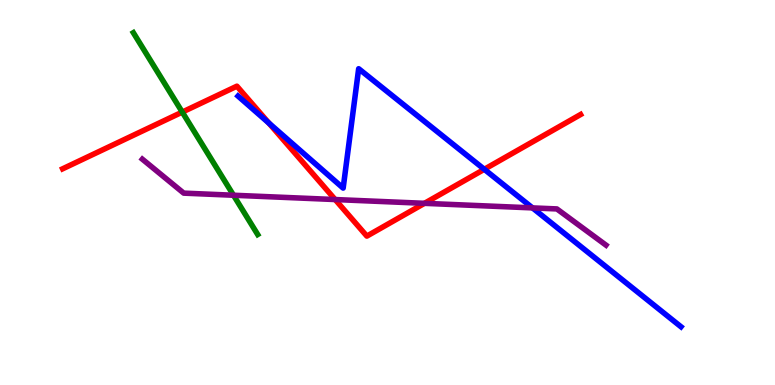[{'lines': ['blue', 'red'], 'intersections': [{'x': 3.47, 'y': 6.8}, {'x': 6.25, 'y': 5.6}]}, {'lines': ['green', 'red'], 'intersections': [{'x': 2.35, 'y': 7.09}]}, {'lines': ['purple', 'red'], 'intersections': [{'x': 4.32, 'y': 4.82}, {'x': 5.48, 'y': 4.72}]}, {'lines': ['blue', 'green'], 'intersections': []}, {'lines': ['blue', 'purple'], 'intersections': [{'x': 6.87, 'y': 4.6}]}, {'lines': ['green', 'purple'], 'intersections': [{'x': 3.01, 'y': 4.93}]}]